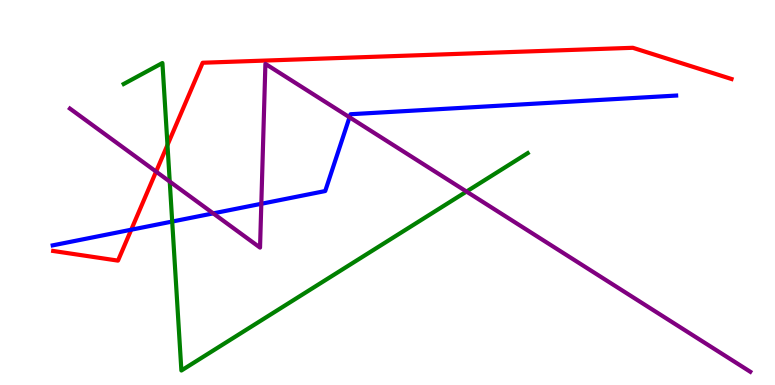[{'lines': ['blue', 'red'], 'intersections': [{'x': 1.69, 'y': 4.03}]}, {'lines': ['green', 'red'], 'intersections': [{'x': 2.16, 'y': 6.23}]}, {'lines': ['purple', 'red'], 'intersections': [{'x': 2.01, 'y': 5.54}]}, {'lines': ['blue', 'green'], 'intersections': [{'x': 2.22, 'y': 4.25}]}, {'lines': ['blue', 'purple'], 'intersections': [{'x': 2.75, 'y': 4.46}, {'x': 3.37, 'y': 4.71}, {'x': 4.51, 'y': 6.95}]}, {'lines': ['green', 'purple'], 'intersections': [{'x': 2.19, 'y': 5.28}, {'x': 6.02, 'y': 5.02}]}]